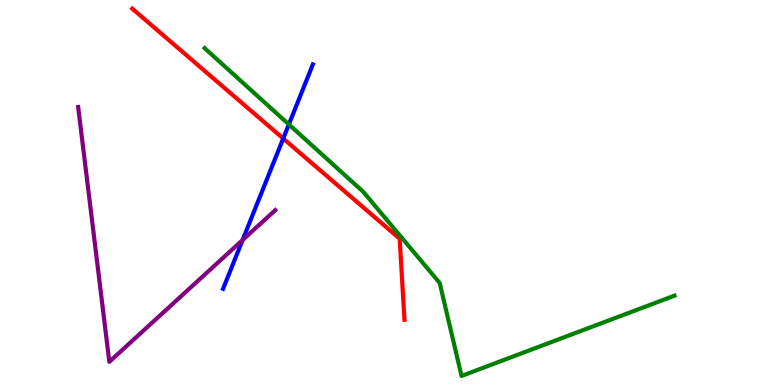[{'lines': ['blue', 'red'], 'intersections': [{'x': 3.65, 'y': 6.4}]}, {'lines': ['green', 'red'], 'intersections': []}, {'lines': ['purple', 'red'], 'intersections': []}, {'lines': ['blue', 'green'], 'intersections': [{'x': 3.73, 'y': 6.77}]}, {'lines': ['blue', 'purple'], 'intersections': [{'x': 3.13, 'y': 3.77}]}, {'lines': ['green', 'purple'], 'intersections': []}]